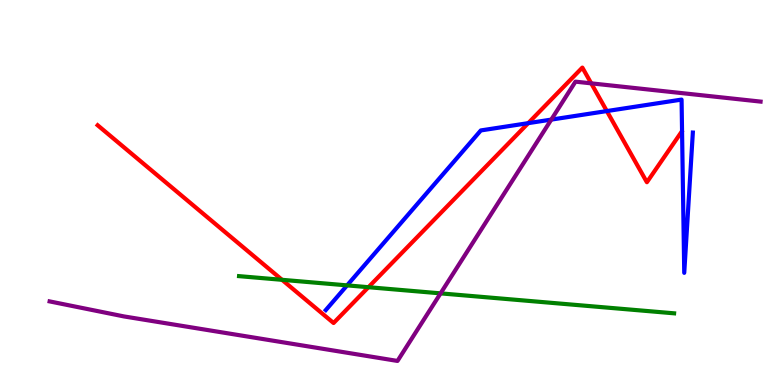[{'lines': ['blue', 'red'], 'intersections': [{'x': 6.82, 'y': 6.8}, {'x': 7.83, 'y': 7.12}]}, {'lines': ['green', 'red'], 'intersections': [{'x': 3.64, 'y': 2.73}, {'x': 4.75, 'y': 2.54}]}, {'lines': ['purple', 'red'], 'intersections': [{'x': 7.63, 'y': 7.84}]}, {'lines': ['blue', 'green'], 'intersections': [{'x': 4.48, 'y': 2.59}]}, {'lines': ['blue', 'purple'], 'intersections': [{'x': 7.11, 'y': 6.89}]}, {'lines': ['green', 'purple'], 'intersections': [{'x': 5.68, 'y': 2.38}]}]